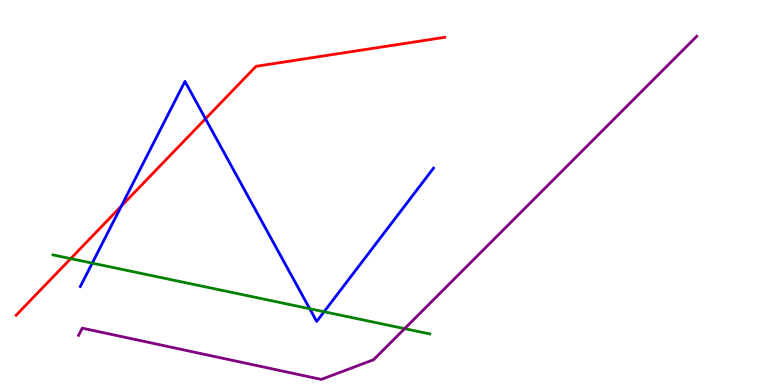[{'lines': ['blue', 'red'], 'intersections': [{'x': 1.57, 'y': 4.65}, {'x': 2.65, 'y': 6.91}]}, {'lines': ['green', 'red'], 'intersections': [{'x': 0.912, 'y': 3.28}]}, {'lines': ['purple', 'red'], 'intersections': []}, {'lines': ['blue', 'green'], 'intersections': [{'x': 1.19, 'y': 3.17}, {'x': 4.0, 'y': 1.98}, {'x': 4.18, 'y': 1.9}]}, {'lines': ['blue', 'purple'], 'intersections': []}, {'lines': ['green', 'purple'], 'intersections': [{'x': 5.22, 'y': 1.46}]}]